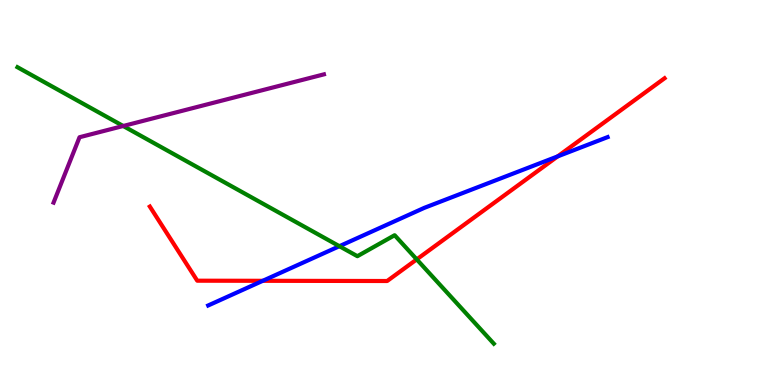[{'lines': ['blue', 'red'], 'intersections': [{'x': 3.39, 'y': 2.71}, {'x': 7.2, 'y': 5.94}]}, {'lines': ['green', 'red'], 'intersections': [{'x': 5.38, 'y': 3.26}]}, {'lines': ['purple', 'red'], 'intersections': []}, {'lines': ['blue', 'green'], 'intersections': [{'x': 4.38, 'y': 3.61}]}, {'lines': ['blue', 'purple'], 'intersections': []}, {'lines': ['green', 'purple'], 'intersections': [{'x': 1.59, 'y': 6.73}]}]